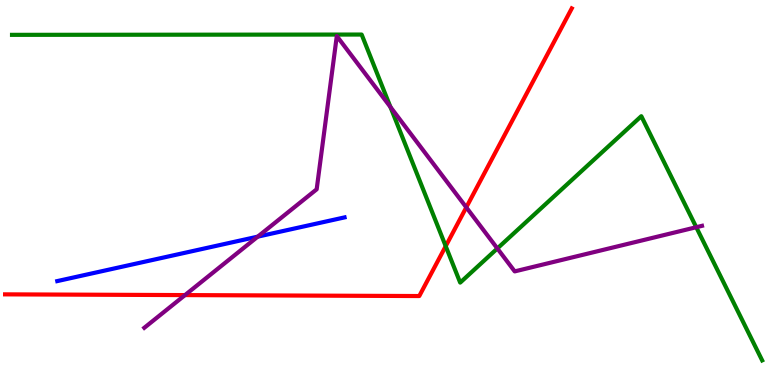[{'lines': ['blue', 'red'], 'intersections': []}, {'lines': ['green', 'red'], 'intersections': [{'x': 5.75, 'y': 3.61}]}, {'lines': ['purple', 'red'], 'intersections': [{'x': 2.39, 'y': 2.34}, {'x': 6.02, 'y': 4.61}]}, {'lines': ['blue', 'green'], 'intersections': []}, {'lines': ['blue', 'purple'], 'intersections': [{'x': 3.33, 'y': 3.85}]}, {'lines': ['green', 'purple'], 'intersections': [{'x': 5.04, 'y': 7.22}, {'x': 6.42, 'y': 3.55}, {'x': 8.98, 'y': 4.1}]}]